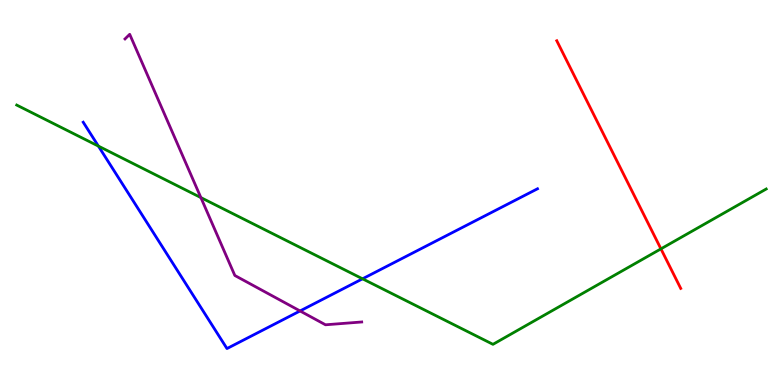[{'lines': ['blue', 'red'], 'intersections': []}, {'lines': ['green', 'red'], 'intersections': [{'x': 8.53, 'y': 3.54}]}, {'lines': ['purple', 'red'], 'intersections': []}, {'lines': ['blue', 'green'], 'intersections': [{'x': 1.27, 'y': 6.21}, {'x': 4.68, 'y': 2.76}]}, {'lines': ['blue', 'purple'], 'intersections': [{'x': 3.87, 'y': 1.92}]}, {'lines': ['green', 'purple'], 'intersections': [{'x': 2.59, 'y': 4.87}]}]